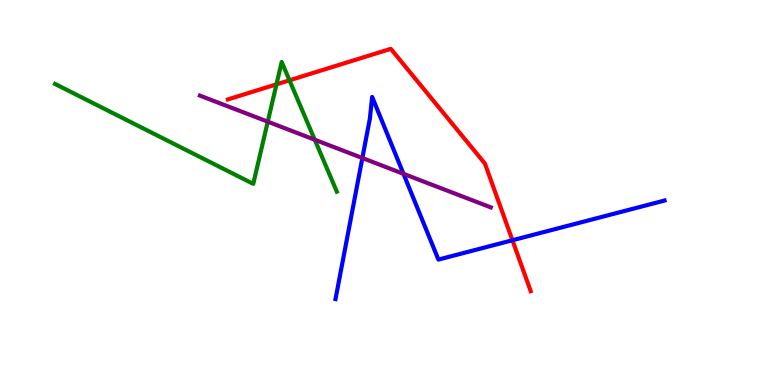[{'lines': ['blue', 'red'], 'intersections': [{'x': 6.61, 'y': 3.76}]}, {'lines': ['green', 'red'], 'intersections': [{'x': 3.57, 'y': 7.81}, {'x': 3.74, 'y': 7.91}]}, {'lines': ['purple', 'red'], 'intersections': []}, {'lines': ['blue', 'green'], 'intersections': []}, {'lines': ['blue', 'purple'], 'intersections': [{'x': 4.68, 'y': 5.9}, {'x': 5.21, 'y': 5.49}]}, {'lines': ['green', 'purple'], 'intersections': [{'x': 3.46, 'y': 6.84}, {'x': 4.06, 'y': 6.37}]}]